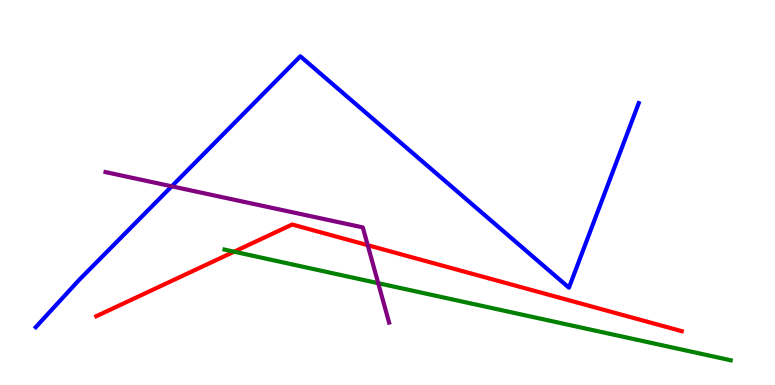[{'lines': ['blue', 'red'], 'intersections': []}, {'lines': ['green', 'red'], 'intersections': [{'x': 3.02, 'y': 3.46}]}, {'lines': ['purple', 'red'], 'intersections': [{'x': 4.74, 'y': 3.63}]}, {'lines': ['blue', 'green'], 'intersections': []}, {'lines': ['blue', 'purple'], 'intersections': [{'x': 2.22, 'y': 5.16}]}, {'lines': ['green', 'purple'], 'intersections': [{'x': 4.88, 'y': 2.64}]}]